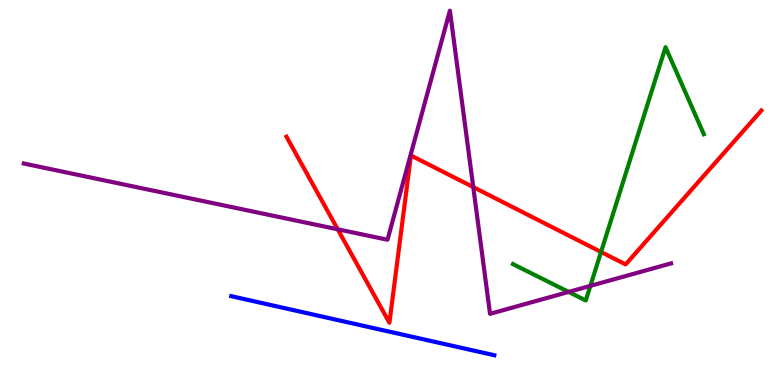[{'lines': ['blue', 'red'], 'intersections': []}, {'lines': ['green', 'red'], 'intersections': [{'x': 7.76, 'y': 3.46}]}, {'lines': ['purple', 'red'], 'intersections': [{'x': 4.36, 'y': 4.04}, {'x': 6.11, 'y': 5.14}]}, {'lines': ['blue', 'green'], 'intersections': []}, {'lines': ['blue', 'purple'], 'intersections': []}, {'lines': ['green', 'purple'], 'intersections': [{'x': 7.34, 'y': 2.42}, {'x': 7.62, 'y': 2.57}]}]